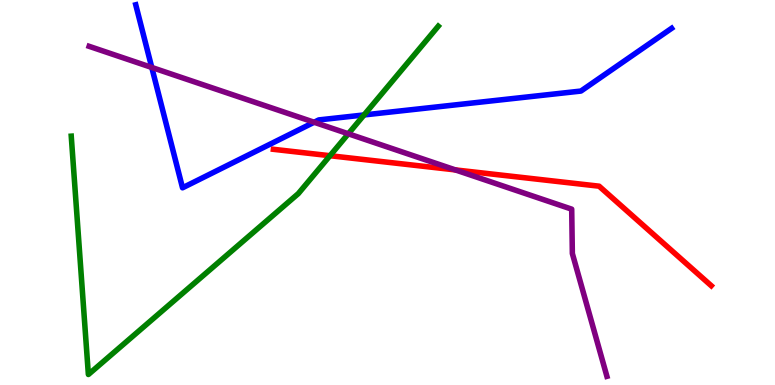[{'lines': ['blue', 'red'], 'intersections': []}, {'lines': ['green', 'red'], 'intersections': [{'x': 4.26, 'y': 5.96}]}, {'lines': ['purple', 'red'], 'intersections': [{'x': 5.88, 'y': 5.59}]}, {'lines': ['blue', 'green'], 'intersections': [{'x': 4.7, 'y': 7.01}]}, {'lines': ['blue', 'purple'], 'intersections': [{'x': 1.96, 'y': 8.25}, {'x': 4.05, 'y': 6.82}]}, {'lines': ['green', 'purple'], 'intersections': [{'x': 4.49, 'y': 6.53}]}]